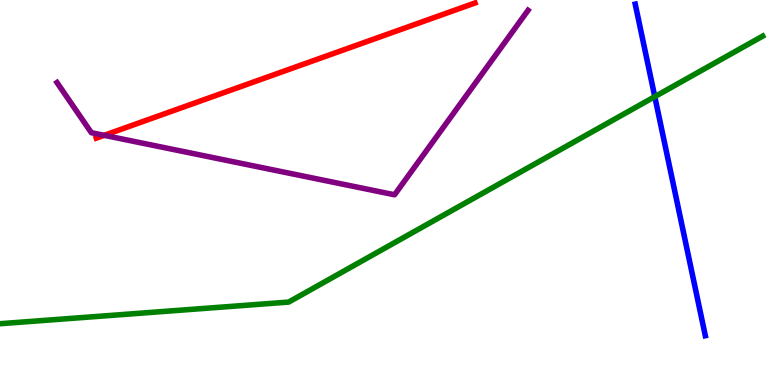[{'lines': ['blue', 'red'], 'intersections': []}, {'lines': ['green', 'red'], 'intersections': []}, {'lines': ['purple', 'red'], 'intersections': [{'x': 1.34, 'y': 6.48}]}, {'lines': ['blue', 'green'], 'intersections': [{'x': 8.45, 'y': 7.49}]}, {'lines': ['blue', 'purple'], 'intersections': []}, {'lines': ['green', 'purple'], 'intersections': []}]